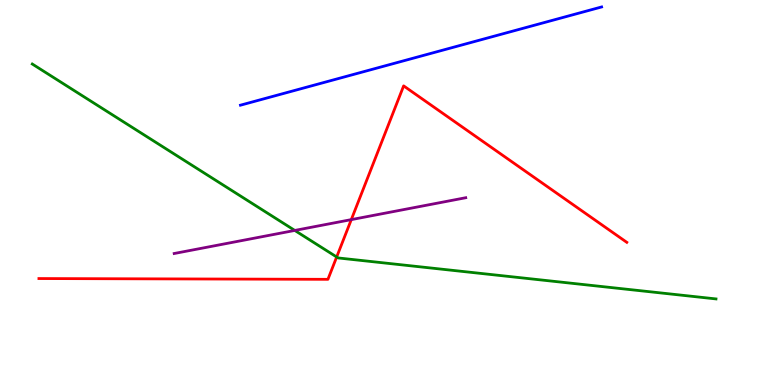[{'lines': ['blue', 'red'], 'intersections': []}, {'lines': ['green', 'red'], 'intersections': [{'x': 4.34, 'y': 3.32}]}, {'lines': ['purple', 'red'], 'intersections': [{'x': 4.53, 'y': 4.3}]}, {'lines': ['blue', 'green'], 'intersections': []}, {'lines': ['blue', 'purple'], 'intersections': []}, {'lines': ['green', 'purple'], 'intersections': [{'x': 3.8, 'y': 4.01}]}]